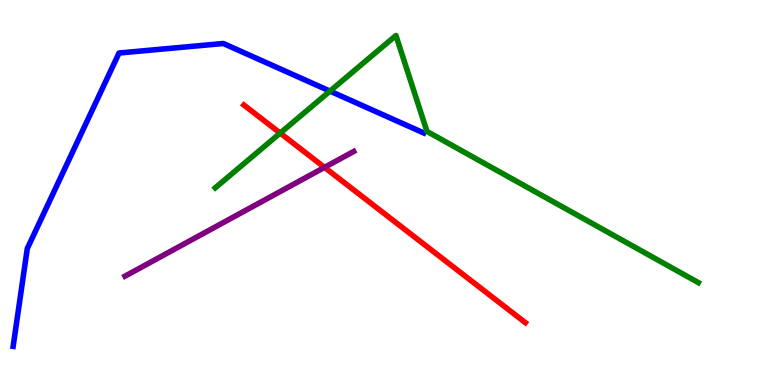[{'lines': ['blue', 'red'], 'intersections': []}, {'lines': ['green', 'red'], 'intersections': [{'x': 3.62, 'y': 6.54}]}, {'lines': ['purple', 'red'], 'intersections': [{'x': 4.19, 'y': 5.65}]}, {'lines': ['blue', 'green'], 'intersections': [{'x': 4.26, 'y': 7.63}]}, {'lines': ['blue', 'purple'], 'intersections': []}, {'lines': ['green', 'purple'], 'intersections': []}]